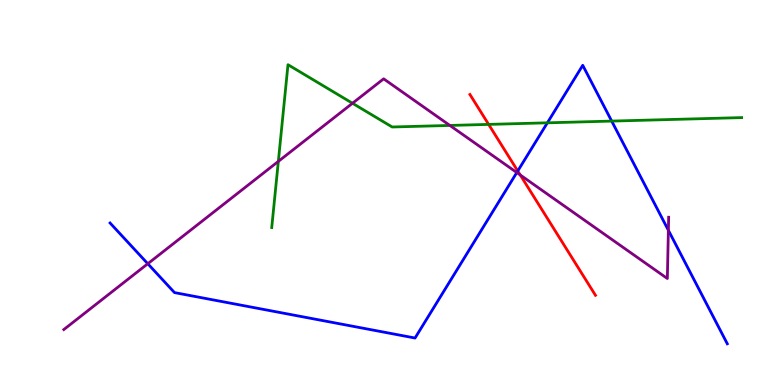[{'lines': ['blue', 'red'], 'intersections': [{'x': 6.68, 'y': 5.56}]}, {'lines': ['green', 'red'], 'intersections': [{'x': 6.3, 'y': 6.77}]}, {'lines': ['purple', 'red'], 'intersections': [{'x': 6.71, 'y': 5.46}]}, {'lines': ['blue', 'green'], 'intersections': [{'x': 7.06, 'y': 6.81}, {'x': 7.89, 'y': 6.85}]}, {'lines': ['blue', 'purple'], 'intersections': [{'x': 1.91, 'y': 3.15}, {'x': 6.67, 'y': 5.52}, {'x': 8.62, 'y': 4.02}]}, {'lines': ['green', 'purple'], 'intersections': [{'x': 3.59, 'y': 5.81}, {'x': 4.55, 'y': 7.32}, {'x': 5.8, 'y': 6.74}]}]